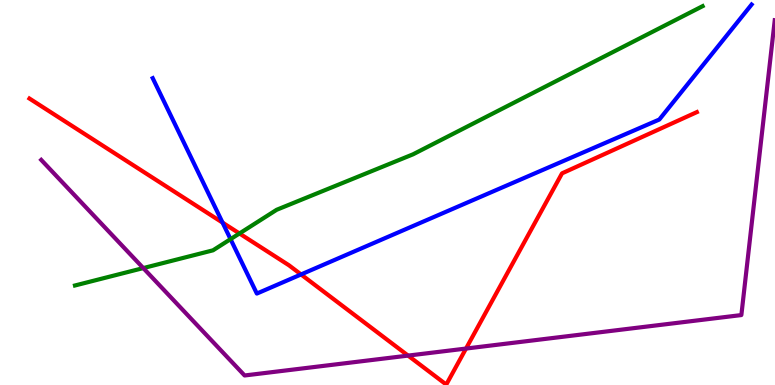[{'lines': ['blue', 'red'], 'intersections': [{'x': 2.87, 'y': 4.22}, {'x': 3.88, 'y': 2.87}]}, {'lines': ['green', 'red'], 'intersections': [{'x': 3.09, 'y': 3.94}]}, {'lines': ['purple', 'red'], 'intersections': [{'x': 5.27, 'y': 0.764}, {'x': 6.01, 'y': 0.947}]}, {'lines': ['blue', 'green'], 'intersections': [{'x': 2.97, 'y': 3.79}]}, {'lines': ['blue', 'purple'], 'intersections': []}, {'lines': ['green', 'purple'], 'intersections': [{'x': 1.85, 'y': 3.04}]}]